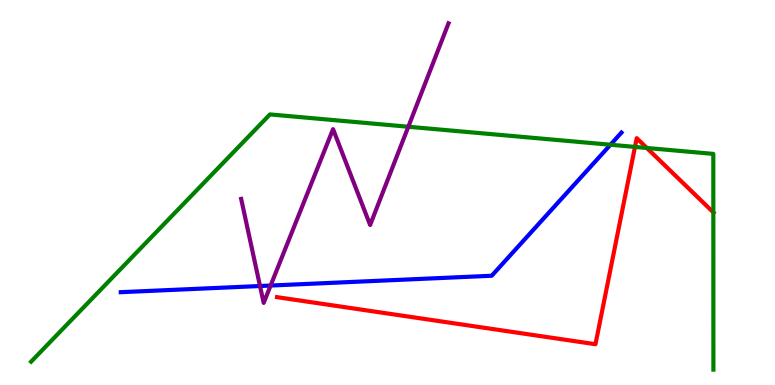[{'lines': ['blue', 'red'], 'intersections': []}, {'lines': ['green', 'red'], 'intersections': [{'x': 8.19, 'y': 6.18}, {'x': 8.35, 'y': 6.16}, {'x': 9.2, 'y': 4.48}]}, {'lines': ['purple', 'red'], 'intersections': []}, {'lines': ['blue', 'green'], 'intersections': [{'x': 7.88, 'y': 6.24}]}, {'lines': ['blue', 'purple'], 'intersections': [{'x': 3.36, 'y': 2.57}, {'x': 3.49, 'y': 2.58}]}, {'lines': ['green', 'purple'], 'intersections': [{'x': 5.27, 'y': 6.71}]}]